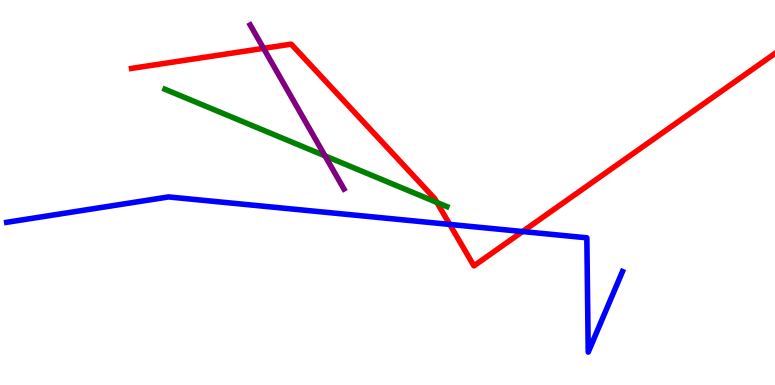[{'lines': ['blue', 'red'], 'intersections': [{'x': 5.8, 'y': 4.17}, {'x': 6.74, 'y': 3.99}]}, {'lines': ['green', 'red'], 'intersections': [{'x': 5.64, 'y': 4.74}]}, {'lines': ['purple', 'red'], 'intersections': [{'x': 3.4, 'y': 8.74}]}, {'lines': ['blue', 'green'], 'intersections': []}, {'lines': ['blue', 'purple'], 'intersections': []}, {'lines': ['green', 'purple'], 'intersections': [{'x': 4.19, 'y': 5.95}]}]